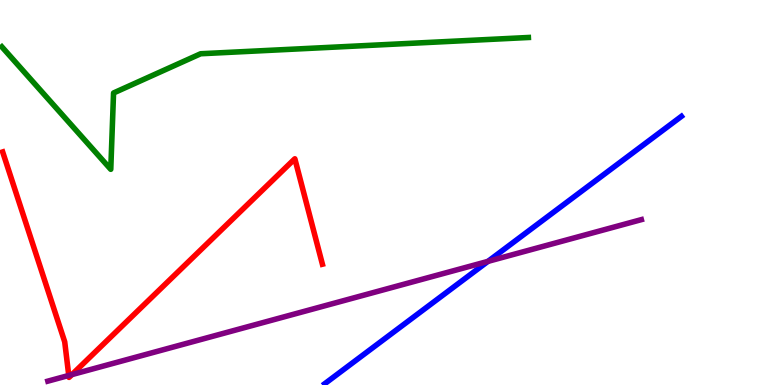[{'lines': ['blue', 'red'], 'intersections': []}, {'lines': ['green', 'red'], 'intersections': []}, {'lines': ['purple', 'red'], 'intersections': [{'x': 0.887, 'y': 0.248}, {'x': 0.928, 'y': 0.27}]}, {'lines': ['blue', 'green'], 'intersections': []}, {'lines': ['blue', 'purple'], 'intersections': [{'x': 6.3, 'y': 3.21}]}, {'lines': ['green', 'purple'], 'intersections': []}]